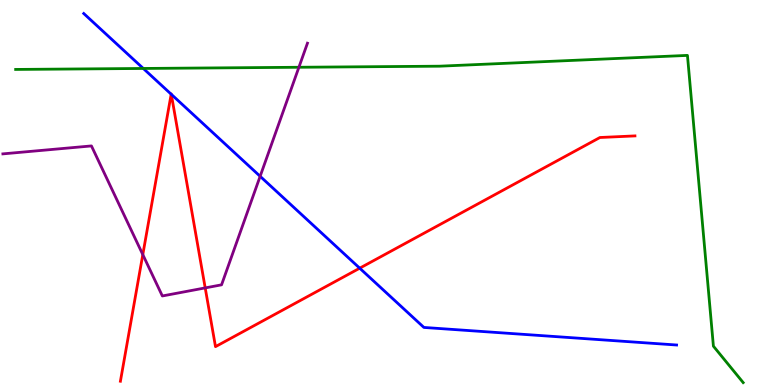[{'lines': ['blue', 'red'], 'intersections': [{'x': 2.21, 'y': 7.55}, {'x': 2.21, 'y': 7.55}, {'x': 4.64, 'y': 3.03}]}, {'lines': ['green', 'red'], 'intersections': []}, {'lines': ['purple', 'red'], 'intersections': [{'x': 1.84, 'y': 3.39}, {'x': 2.65, 'y': 2.52}]}, {'lines': ['blue', 'green'], 'intersections': [{'x': 1.85, 'y': 8.22}]}, {'lines': ['blue', 'purple'], 'intersections': [{'x': 3.36, 'y': 5.42}]}, {'lines': ['green', 'purple'], 'intersections': [{'x': 3.86, 'y': 8.25}]}]